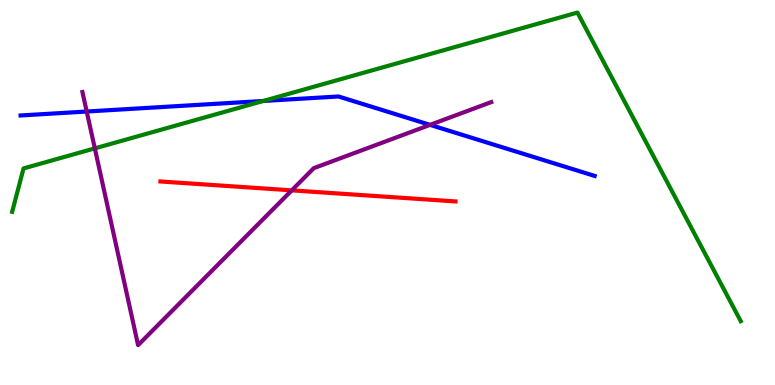[{'lines': ['blue', 'red'], 'intersections': []}, {'lines': ['green', 'red'], 'intersections': []}, {'lines': ['purple', 'red'], 'intersections': [{'x': 3.76, 'y': 5.06}]}, {'lines': ['blue', 'green'], 'intersections': [{'x': 3.4, 'y': 7.38}]}, {'lines': ['blue', 'purple'], 'intersections': [{'x': 1.12, 'y': 7.1}, {'x': 5.55, 'y': 6.76}]}, {'lines': ['green', 'purple'], 'intersections': [{'x': 1.22, 'y': 6.15}]}]